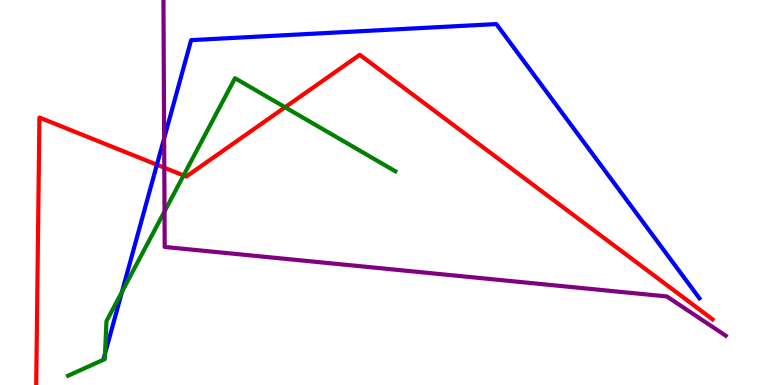[{'lines': ['blue', 'red'], 'intersections': [{'x': 2.02, 'y': 5.72}]}, {'lines': ['green', 'red'], 'intersections': [{'x': 2.37, 'y': 5.44}, {'x': 3.68, 'y': 7.21}]}, {'lines': ['purple', 'red'], 'intersections': [{'x': 2.12, 'y': 5.64}]}, {'lines': ['blue', 'green'], 'intersections': [{'x': 1.36, 'y': 0.817}, {'x': 1.57, 'y': 2.42}]}, {'lines': ['blue', 'purple'], 'intersections': [{'x': 2.12, 'y': 6.41}]}, {'lines': ['green', 'purple'], 'intersections': [{'x': 2.12, 'y': 4.51}]}]